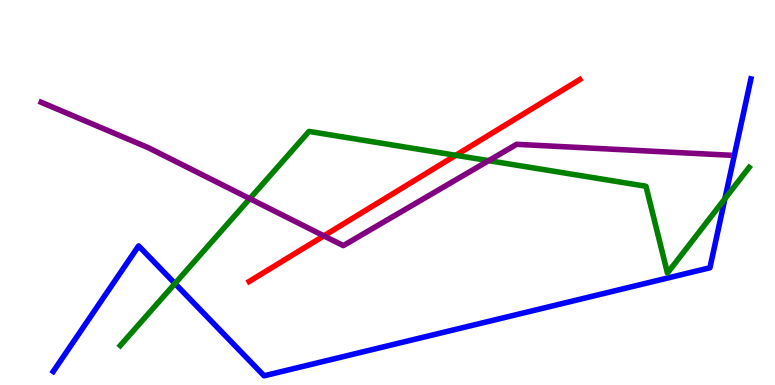[{'lines': ['blue', 'red'], 'intersections': []}, {'lines': ['green', 'red'], 'intersections': [{'x': 5.88, 'y': 5.97}]}, {'lines': ['purple', 'red'], 'intersections': [{'x': 4.18, 'y': 3.87}]}, {'lines': ['blue', 'green'], 'intersections': [{'x': 2.26, 'y': 2.64}, {'x': 9.35, 'y': 4.84}]}, {'lines': ['blue', 'purple'], 'intersections': []}, {'lines': ['green', 'purple'], 'intersections': [{'x': 3.22, 'y': 4.84}, {'x': 6.31, 'y': 5.83}]}]